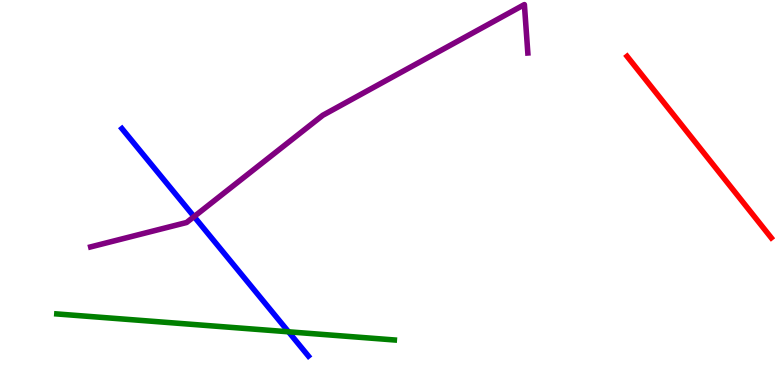[{'lines': ['blue', 'red'], 'intersections': []}, {'lines': ['green', 'red'], 'intersections': []}, {'lines': ['purple', 'red'], 'intersections': []}, {'lines': ['blue', 'green'], 'intersections': [{'x': 3.72, 'y': 1.38}]}, {'lines': ['blue', 'purple'], 'intersections': [{'x': 2.5, 'y': 4.37}]}, {'lines': ['green', 'purple'], 'intersections': []}]